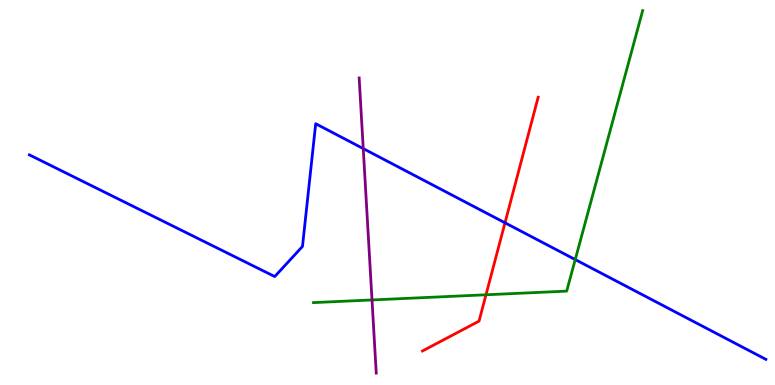[{'lines': ['blue', 'red'], 'intersections': [{'x': 6.52, 'y': 4.21}]}, {'lines': ['green', 'red'], 'intersections': [{'x': 6.27, 'y': 2.34}]}, {'lines': ['purple', 'red'], 'intersections': []}, {'lines': ['blue', 'green'], 'intersections': [{'x': 7.42, 'y': 3.26}]}, {'lines': ['blue', 'purple'], 'intersections': [{'x': 4.69, 'y': 6.14}]}, {'lines': ['green', 'purple'], 'intersections': [{'x': 4.8, 'y': 2.21}]}]